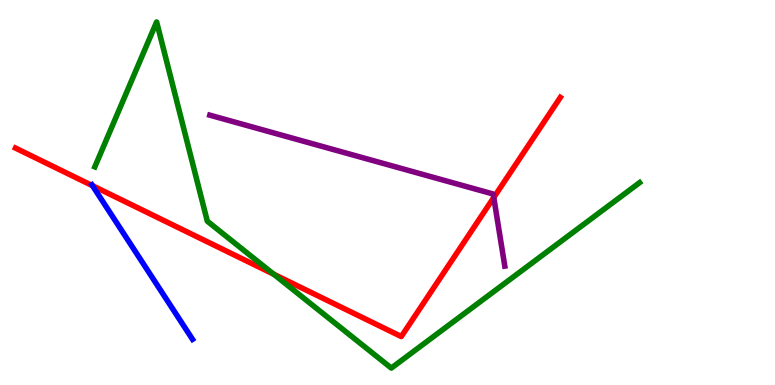[{'lines': ['blue', 'red'], 'intersections': [{'x': 1.19, 'y': 5.18}]}, {'lines': ['green', 'red'], 'intersections': [{'x': 3.53, 'y': 2.88}]}, {'lines': ['purple', 'red'], 'intersections': [{'x': 6.37, 'y': 4.87}]}, {'lines': ['blue', 'green'], 'intersections': []}, {'lines': ['blue', 'purple'], 'intersections': []}, {'lines': ['green', 'purple'], 'intersections': []}]